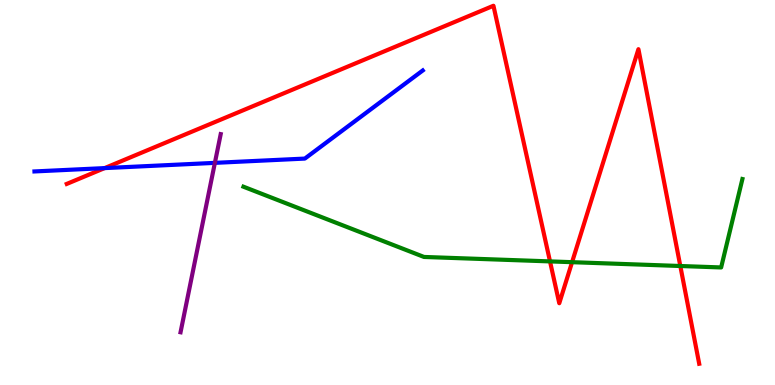[{'lines': ['blue', 'red'], 'intersections': [{'x': 1.35, 'y': 5.63}]}, {'lines': ['green', 'red'], 'intersections': [{'x': 7.1, 'y': 3.21}, {'x': 7.38, 'y': 3.19}, {'x': 8.78, 'y': 3.09}]}, {'lines': ['purple', 'red'], 'intersections': []}, {'lines': ['blue', 'green'], 'intersections': []}, {'lines': ['blue', 'purple'], 'intersections': [{'x': 2.77, 'y': 5.77}]}, {'lines': ['green', 'purple'], 'intersections': []}]